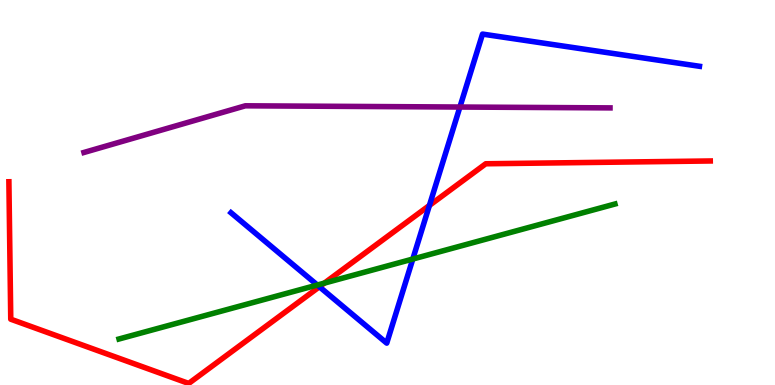[{'lines': ['blue', 'red'], 'intersections': [{'x': 4.12, 'y': 2.55}, {'x': 5.54, 'y': 4.66}]}, {'lines': ['green', 'red'], 'intersections': [{'x': 4.19, 'y': 2.65}]}, {'lines': ['purple', 'red'], 'intersections': []}, {'lines': ['blue', 'green'], 'intersections': [{'x': 4.09, 'y': 2.6}, {'x': 5.33, 'y': 3.27}]}, {'lines': ['blue', 'purple'], 'intersections': [{'x': 5.93, 'y': 7.22}]}, {'lines': ['green', 'purple'], 'intersections': []}]